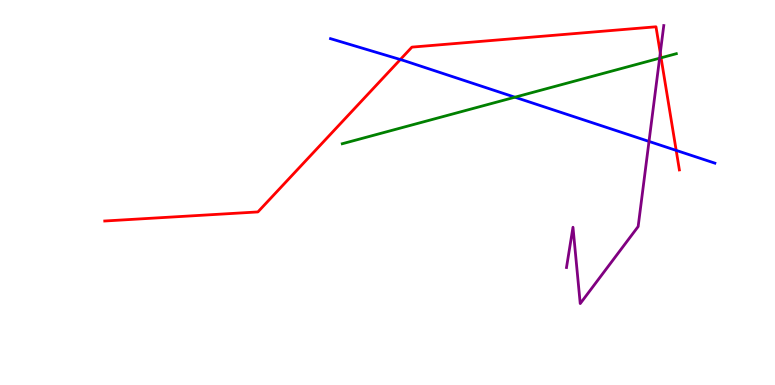[{'lines': ['blue', 'red'], 'intersections': [{'x': 5.17, 'y': 8.45}, {'x': 8.73, 'y': 6.09}]}, {'lines': ['green', 'red'], 'intersections': [{'x': 8.53, 'y': 8.5}]}, {'lines': ['purple', 'red'], 'intersections': [{'x': 8.52, 'y': 8.62}]}, {'lines': ['blue', 'green'], 'intersections': [{'x': 6.64, 'y': 7.48}]}, {'lines': ['blue', 'purple'], 'intersections': [{'x': 8.37, 'y': 6.33}]}, {'lines': ['green', 'purple'], 'intersections': [{'x': 8.51, 'y': 8.49}]}]